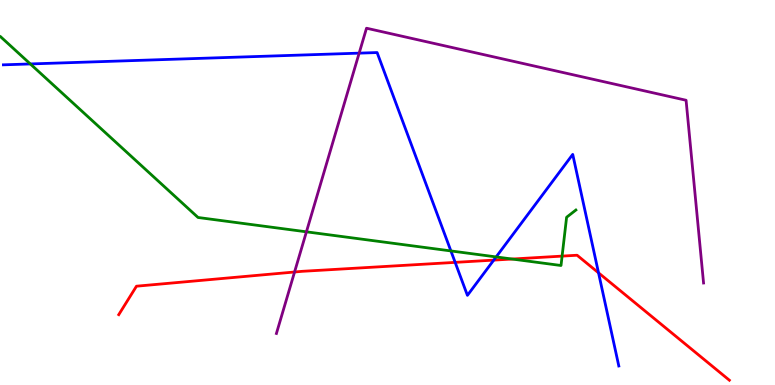[{'lines': ['blue', 'red'], 'intersections': [{'x': 5.87, 'y': 3.19}, {'x': 6.37, 'y': 3.24}, {'x': 7.72, 'y': 2.91}]}, {'lines': ['green', 'red'], 'intersections': [{'x': 6.61, 'y': 3.27}, {'x': 7.25, 'y': 3.35}]}, {'lines': ['purple', 'red'], 'intersections': [{'x': 3.8, 'y': 2.94}]}, {'lines': ['blue', 'green'], 'intersections': [{'x': 0.391, 'y': 8.34}, {'x': 5.82, 'y': 3.48}, {'x': 6.4, 'y': 3.33}]}, {'lines': ['blue', 'purple'], 'intersections': [{'x': 4.63, 'y': 8.62}]}, {'lines': ['green', 'purple'], 'intersections': [{'x': 3.95, 'y': 3.98}]}]